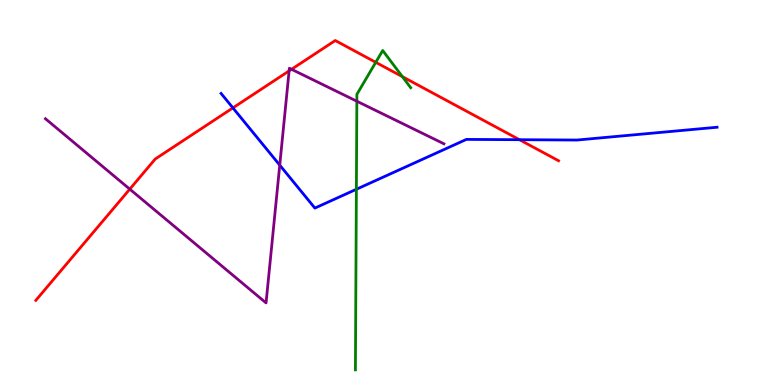[{'lines': ['blue', 'red'], 'intersections': [{'x': 3.01, 'y': 7.2}, {'x': 6.7, 'y': 6.37}]}, {'lines': ['green', 'red'], 'intersections': [{'x': 4.85, 'y': 8.38}, {'x': 5.19, 'y': 8.01}]}, {'lines': ['purple', 'red'], 'intersections': [{'x': 1.67, 'y': 5.09}, {'x': 3.73, 'y': 8.16}, {'x': 3.76, 'y': 8.2}]}, {'lines': ['blue', 'green'], 'intersections': [{'x': 4.6, 'y': 5.08}]}, {'lines': ['blue', 'purple'], 'intersections': [{'x': 3.61, 'y': 5.71}]}, {'lines': ['green', 'purple'], 'intersections': [{'x': 4.6, 'y': 7.37}]}]